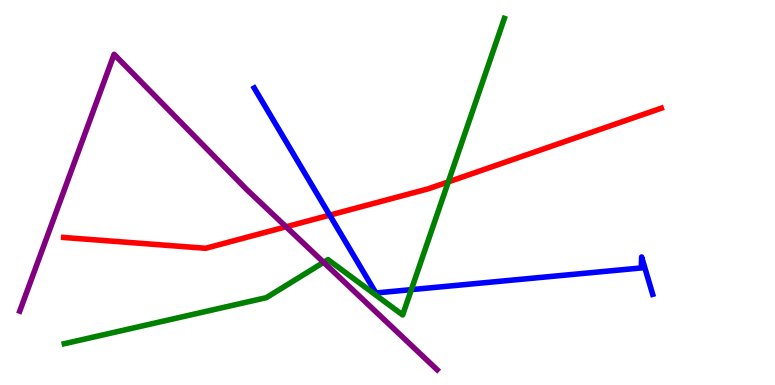[{'lines': ['blue', 'red'], 'intersections': [{'x': 4.25, 'y': 4.41}]}, {'lines': ['green', 'red'], 'intersections': [{'x': 5.78, 'y': 5.28}]}, {'lines': ['purple', 'red'], 'intersections': [{'x': 3.69, 'y': 4.11}]}, {'lines': ['blue', 'green'], 'intersections': [{'x': 5.31, 'y': 2.48}]}, {'lines': ['blue', 'purple'], 'intersections': []}, {'lines': ['green', 'purple'], 'intersections': [{'x': 4.18, 'y': 3.19}]}]